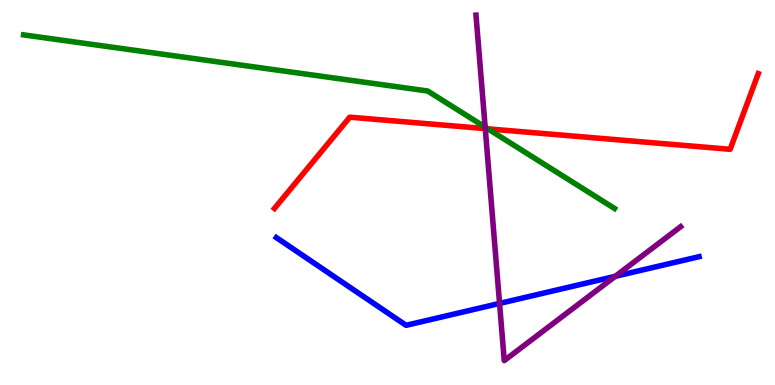[{'lines': ['blue', 'red'], 'intersections': []}, {'lines': ['green', 'red'], 'intersections': [{'x': 6.29, 'y': 6.65}]}, {'lines': ['purple', 'red'], 'intersections': [{'x': 6.26, 'y': 6.66}]}, {'lines': ['blue', 'green'], 'intersections': []}, {'lines': ['blue', 'purple'], 'intersections': [{'x': 6.45, 'y': 2.12}, {'x': 7.94, 'y': 2.82}]}, {'lines': ['green', 'purple'], 'intersections': [{'x': 6.26, 'y': 6.7}]}]